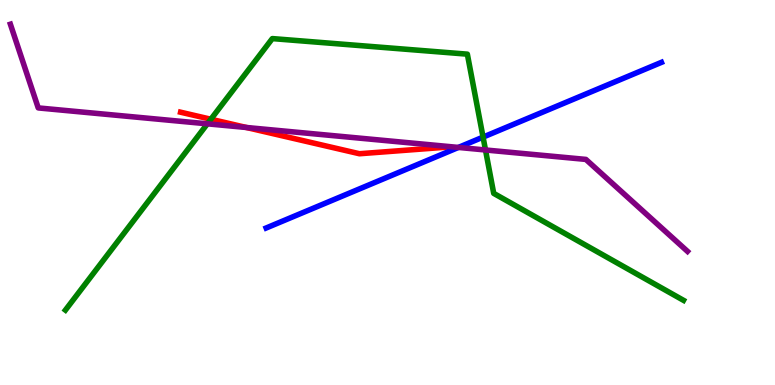[{'lines': ['blue', 'red'], 'intersections': []}, {'lines': ['green', 'red'], 'intersections': [{'x': 2.72, 'y': 6.9}]}, {'lines': ['purple', 'red'], 'intersections': [{'x': 3.18, 'y': 6.69}]}, {'lines': ['blue', 'green'], 'intersections': [{'x': 6.23, 'y': 6.44}]}, {'lines': ['blue', 'purple'], 'intersections': [{'x': 5.92, 'y': 6.17}]}, {'lines': ['green', 'purple'], 'intersections': [{'x': 2.68, 'y': 6.78}, {'x': 6.26, 'y': 6.1}]}]